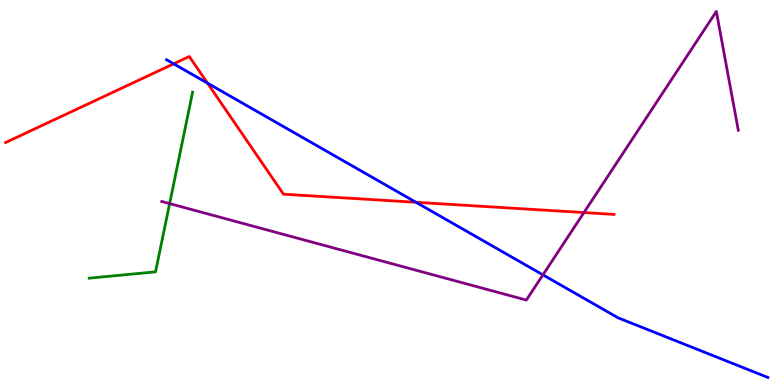[{'lines': ['blue', 'red'], 'intersections': [{'x': 2.24, 'y': 8.34}, {'x': 2.68, 'y': 7.84}, {'x': 5.37, 'y': 4.75}]}, {'lines': ['green', 'red'], 'intersections': []}, {'lines': ['purple', 'red'], 'intersections': [{'x': 7.53, 'y': 4.48}]}, {'lines': ['blue', 'green'], 'intersections': []}, {'lines': ['blue', 'purple'], 'intersections': [{'x': 7.01, 'y': 2.86}]}, {'lines': ['green', 'purple'], 'intersections': [{'x': 2.19, 'y': 4.71}]}]